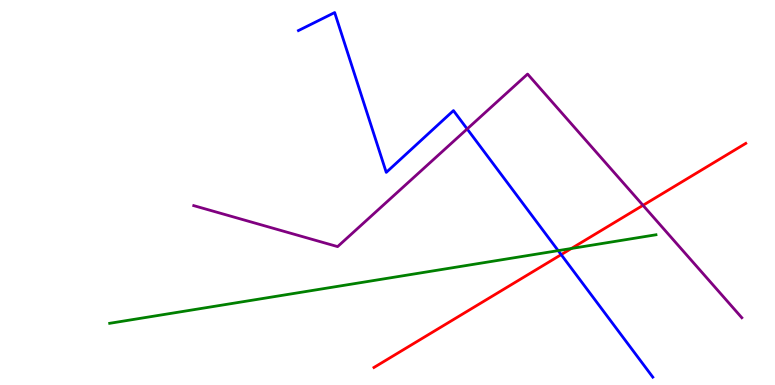[{'lines': ['blue', 'red'], 'intersections': [{'x': 7.24, 'y': 3.39}]}, {'lines': ['green', 'red'], 'intersections': [{'x': 7.37, 'y': 3.55}]}, {'lines': ['purple', 'red'], 'intersections': [{'x': 8.3, 'y': 4.67}]}, {'lines': ['blue', 'green'], 'intersections': [{'x': 7.2, 'y': 3.49}]}, {'lines': ['blue', 'purple'], 'intersections': [{'x': 6.03, 'y': 6.65}]}, {'lines': ['green', 'purple'], 'intersections': []}]